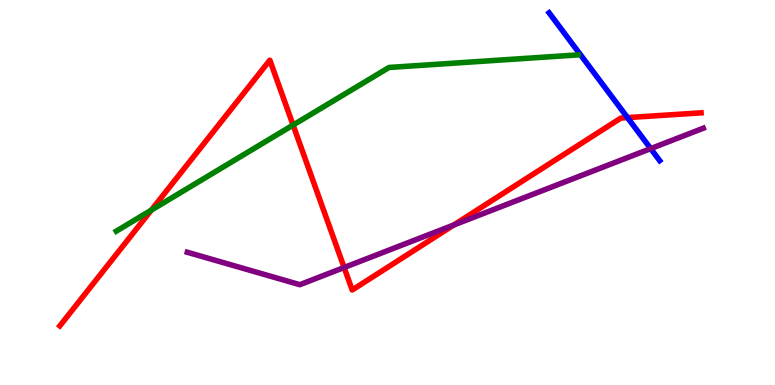[{'lines': ['blue', 'red'], 'intersections': [{'x': 8.1, 'y': 6.95}]}, {'lines': ['green', 'red'], 'intersections': [{'x': 1.95, 'y': 4.54}, {'x': 3.78, 'y': 6.75}]}, {'lines': ['purple', 'red'], 'intersections': [{'x': 4.44, 'y': 3.05}, {'x': 5.86, 'y': 4.16}]}, {'lines': ['blue', 'green'], 'intersections': []}, {'lines': ['blue', 'purple'], 'intersections': [{'x': 8.4, 'y': 6.14}]}, {'lines': ['green', 'purple'], 'intersections': []}]